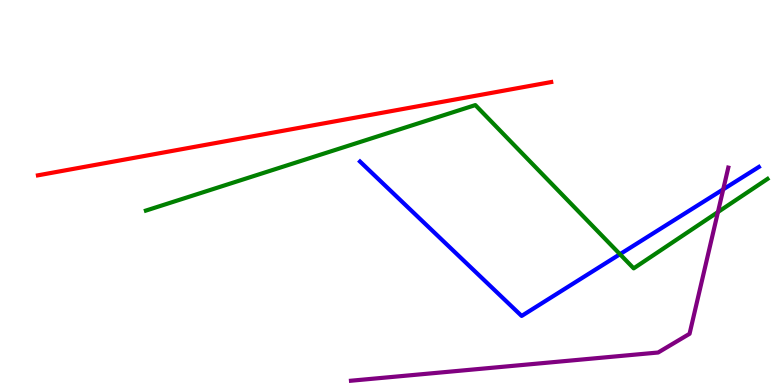[{'lines': ['blue', 'red'], 'intersections': []}, {'lines': ['green', 'red'], 'intersections': []}, {'lines': ['purple', 'red'], 'intersections': []}, {'lines': ['blue', 'green'], 'intersections': [{'x': 8.0, 'y': 3.4}]}, {'lines': ['blue', 'purple'], 'intersections': [{'x': 9.33, 'y': 5.08}]}, {'lines': ['green', 'purple'], 'intersections': [{'x': 9.26, 'y': 4.49}]}]